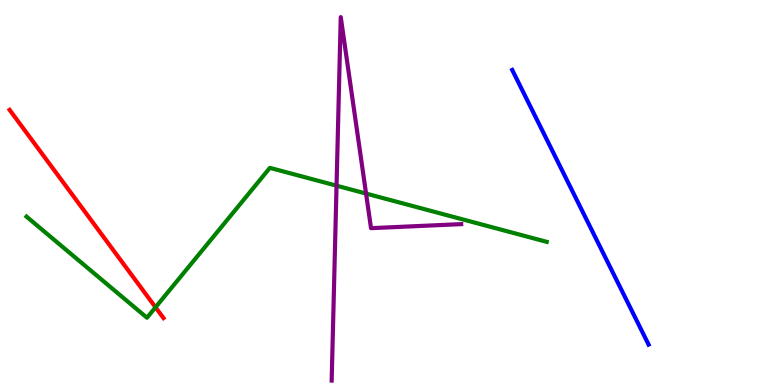[{'lines': ['blue', 'red'], 'intersections': []}, {'lines': ['green', 'red'], 'intersections': [{'x': 2.01, 'y': 2.02}]}, {'lines': ['purple', 'red'], 'intersections': []}, {'lines': ['blue', 'green'], 'intersections': []}, {'lines': ['blue', 'purple'], 'intersections': []}, {'lines': ['green', 'purple'], 'intersections': [{'x': 4.34, 'y': 5.18}, {'x': 4.72, 'y': 4.97}]}]